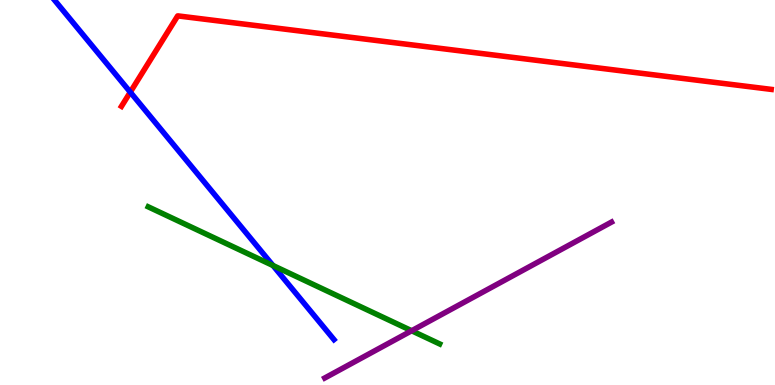[{'lines': ['blue', 'red'], 'intersections': [{'x': 1.68, 'y': 7.61}]}, {'lines': ['green', 'red'], 'intersections': []}, {'lines': ['purple', 'red'], 'intersections': []}, {'lines': ['blue', 'green'], 'intersections': [{'x': 3.52, 'y': 3.1}]}, {'lines': ['blue', 'purple'], 'intersections': []}, {'lines': ['green', 'purple'], 'intersections': [{'x': 5.31, 'y': 1.41}]}]